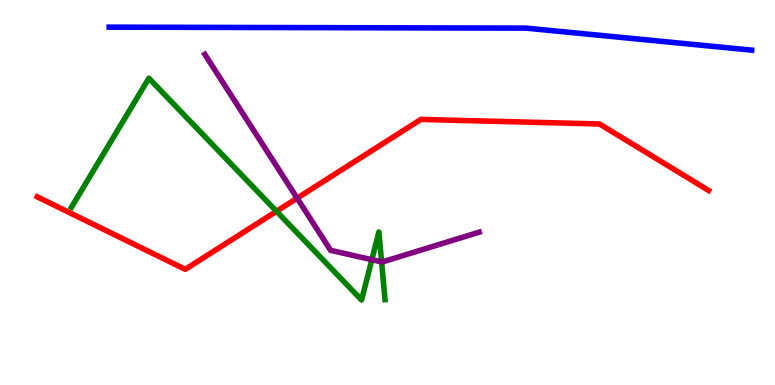[{'lines': ['blue', 'red'], 'intersections': []}, {'lines': ['green', 'red'], 'intersections': [{'x': 3.57, 'y': 4.51}]}, {'lines': ['purple', 'red'], 'intersections': [{'x': 3.83, 'y': 4.85}]}, {'lines': ['blue', 'green'], 'intersections': []}, {'lines': ['blue', 'purple'], 'intersections': []}, {'lines': ['green', 'purple'], 'intersections': [{'x': 4.8, 'y': 3.25}, {'x': 4.92, 'y': 3.2}]}]